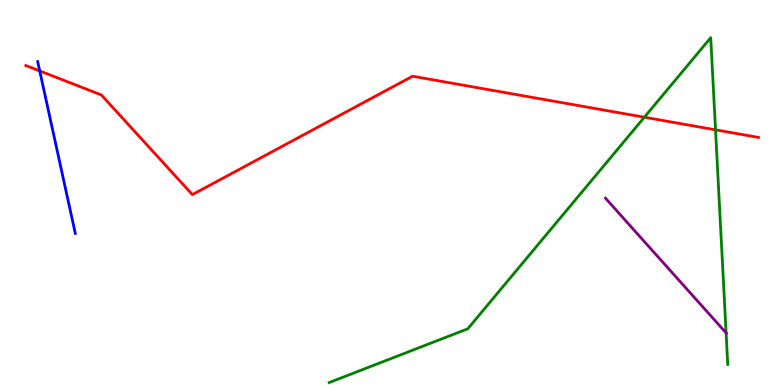[{'lines': ['blue', 'red'], 'intersections': [{'x': 0.513, 'y': 8.16}]}, {'lines': ['green', 'red'], 'intersections': [{'x': 8.31, 'y': 6.96}, {'x': 9.23, 'y': 6.63}]}, {'lines': ['purple', 'red'], 'intersections': []}, {'lines': ['blue', 'green'], 'intersections': []}, {'lines': ['blue', 'purple'], 'intersections': []}, {'lines': ['green', 'purple'], 'intersections': [{'x': 9.37, 'y': 1.35}]}]